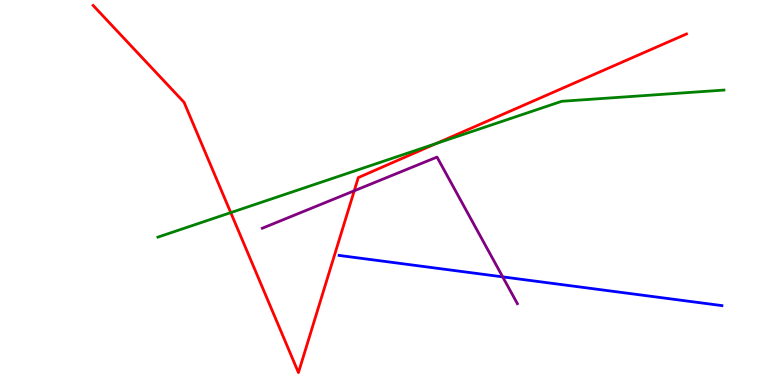[{'lines': ['blue', 'red'], 'intersections': []}, {'lines': ['green', 'red'], 'intersections': [{'x': 2.98, 'y': 4.48}, {'x': 5.63, 'y': 6.27}]}, {'lines': ['purple', 'red'], 'intersections': [{'x': 4.57, 'y': 5.04}]}, {'lines': ['blue', 'green'], 'intersections': []}, {'lines': ['blue', 'purple'], 'intersections': [{'x': 6.49, 'y': 2.81}]}, {'lines': ['green', 'purple'], 'intersections': []}]